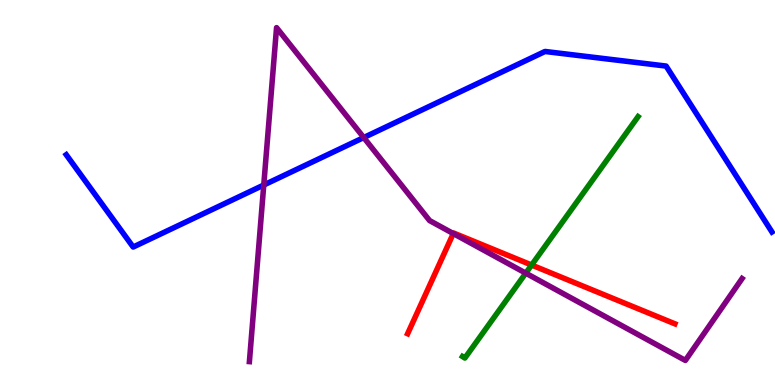[{'lines': ['blue', 'red'], 'intersections': []}, {'lines': ['green', 'red'], 'intersections': [{'x': 6.86, 'y': 3.12}]}, {'lines': ['purple', 'red'], 'intersections': [{'x': 5.85, 'y': 3.93}]}, {'lines': ['blue', 'green'], 'intersections': []}, {'lines': ['blue', 'purple'], 'intersections': [{'x': 3.4, 'y': 5.19}, {'x': 4.69, 'y': 6.43}]}, {'lines': ['green', 'purple'], 'intersections': [{'x': 6.78, 'y': 2.9}]}]